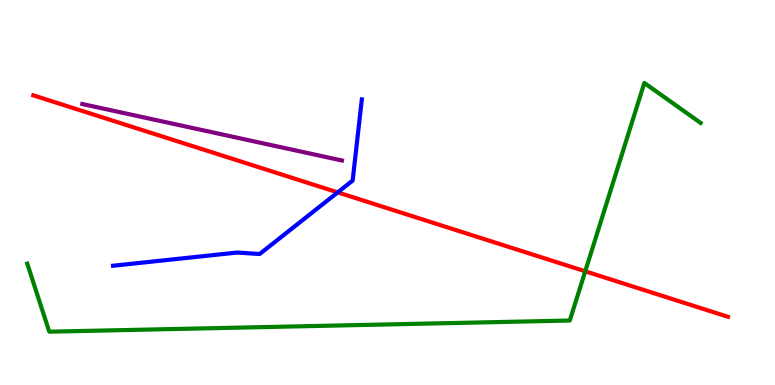[{'lines': ['blue', 'red'], 'intersections': [{'x': 4.36, 'y': 5.0}]}, {'lines': ['green', 'red'], 'intersections': [{'x': 7.55, 'y': 2.95}]}, {'lines': ['purple', 'red'], 'intersections': []}, {'lines': ['blue', 'green'], 'intersections': []}, {'lines': ['blue', 'purple'], 'intersections': []}, {'lines': ['green', 'purple'], 'intersections': []}]